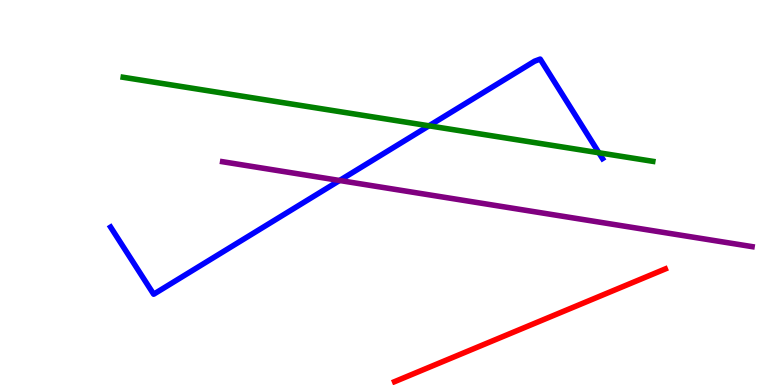[{'lines': ['blue', 'red'], 'intersections': []}, {'lines': ['green', 'red'], 'intersections': []}, {'lines': ['purple', 'red'], 'intersections': []}, {'lines': ['blue', 'green'], 'intersections': [{'x': 5.54, 'y': 6.73}, {'x': 7.73, 'y': 6.03}]}, {'lines': ['blue', 'purple'], 'intersections': [{'x': 4.38, 'y': 5.31}]}, {'lines': ['green', 'purple'], 'intersections': []}]